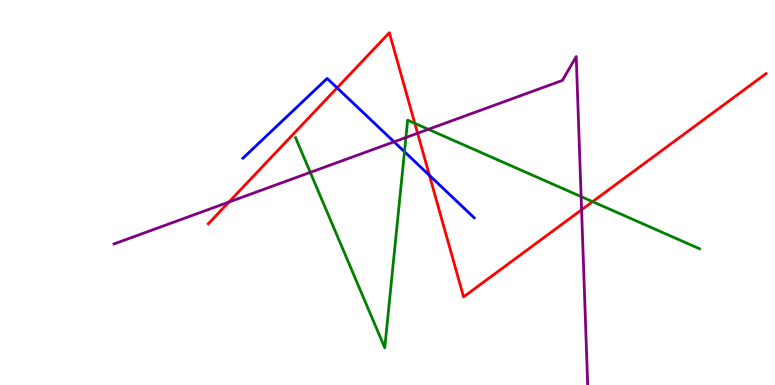[{'lines': ['blue', 'red'], 'intersections': [{'x': 4.35, 'y': 7.72}, {'x': 5.54, 'y': 5.44}]}, {'lines': ['green', 'red'], 'intersections': [{'x': 5.35, 'y': 6.8}, {'x': 7.65, 'y': 4.76}]}, {'lines': ['purple', 'red'], 'intersections': [{'x': 2.95, 'y': 4.75}, {'x': 5.39, 'y': 6.54}, {'x': 7.5, 'y': 4.55}]}, {'lines': ['blue', 'green'], 'intersections': [{'x': 5.22, 'y': 6.06}]}, {'lines': ['blue', 'purple'], 'intersections': [{'x': 5.08, 'y': 6.32}]}, {'lines': ['green', 'purple'], 'intersections': [{'x': 4.0, 'y': 5.52}, {'x': 5.24, 'y': 6.43}, {'x': 5.53, 'y': 6.64}, {'x': 7.5, 'y': 4.89}]}]